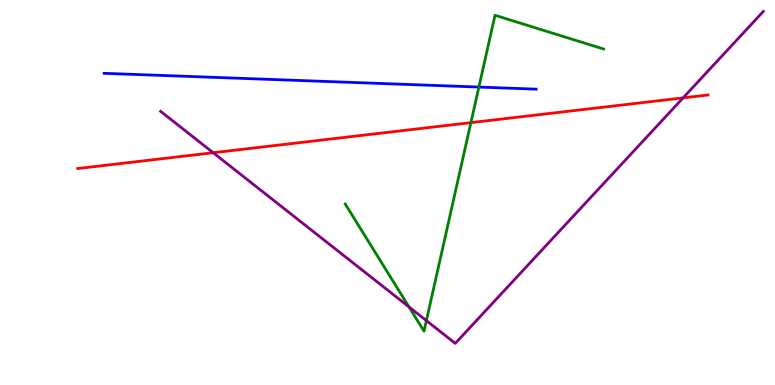[{'lines': ['blue', 'red'], 'intersections': []}, {'lines': ['green', 'red'], 'intersections': [{'x': 6.08, 'y': 6.81}]}, {'lines': ['purple', 'red'], 'intersections': [{'x': 2.75, 'y': 6.03}, {'x': 8.81, 'y': 7.46}]}, {'lines': ['blue', 'green'], 'intersections': [{'x': 6.18, 'y': 7.74}]}, {'lines': ['blue', 'purple'], 'intersections': []}, {'lines': ['green', 'purple'], 'intersections': [{'x': 5.28, 'y': 2.03}, {'x': 5.5, 'y': 1.67}]}]